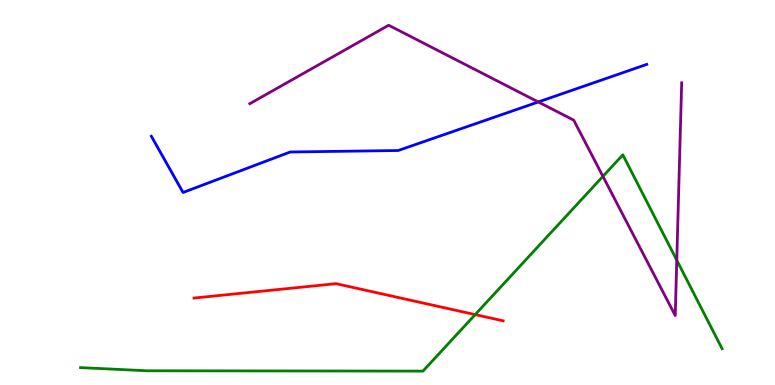[{'lines': ['blue', 'red'], 'intersections': []}, {'lines': ['green', 'red'], 'intersections': [{'x': 6.13, 'y': 1.83}]}, {'lines': ['purple', 'red'], 'intersections': []}, {'lines': ['blue', 'green'], 'intersections': []}, {'lines': ['blue', 'purple'], 'intersections': [{'x': 6.95, 'y': 7.35}]}, {'lines': ['green', 'purple'], 'intersections': [{'x': 7.78, 'y': 5.42}, {'x': 8.73, 'y': 3.24}]}]